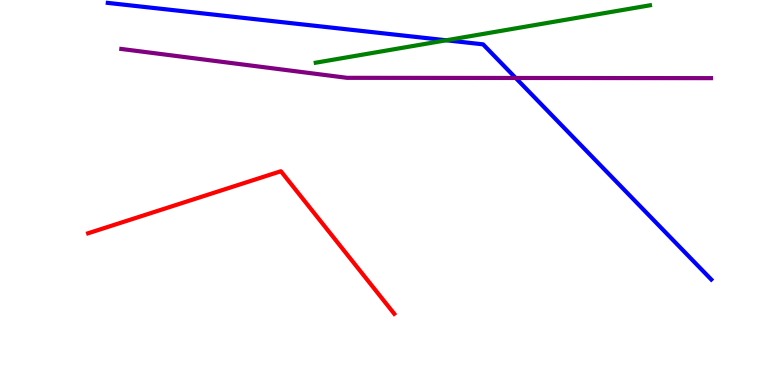[{'lines': ['blue', 'red'], 'intersections': []}, {'lines': ['green', 'red'], 'intersections': []}, {'lines': ['purple', 'red'], 'intersections': []}, {'lines': ['blue', 'green'], 'intersections': [{'x': 5.76, 'y': 8.95}]}, {'lines': ['blue', 'purple'], 'intersections': [{'x': 6.65, 'y': 7.97}]}, {'lines': ['green', 'purple'], 'intersections': []}]